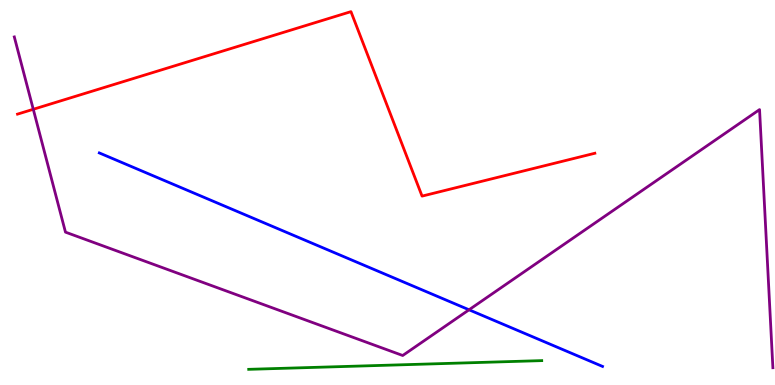[{'lines': ['blue', 'red'], 'intersections': []}, {'lines': ['green', 'red'], 'intersections': []}, {'lines': ['purple', 'red'], 'intersections': [{'x': 0.429, 'y': 7.16}]}, {'lines': ['blue', 'green'], 'intersections': []}, {'lines': ['blue', 'purple'], 'intersections': [{'x': 6.05, 'y': 1.95}]}, {'lines': ['green', 'purple'], 'intersections': []}]